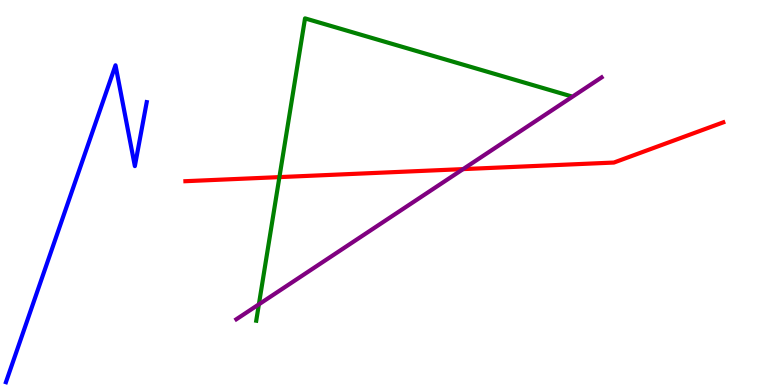[{'lines': ['blue', 'red'], 'intersections': []}, {'lines': ['green', 'red'], 'intersections': [{'x': 3.61, 'y': 5.4}]}, {'lines': ['purple', 'red'], 'intersections': [{'x': 5.98, 'y': 5.61}]}, {'lines': ['blue', 'green'], 'intersections': []}, {'lines': ['blue', 'purple'], 'intersections': []}, {'lines': ['green', 'purple'], 'intersections': [{'x': 3.34, 'y': 2.1}]}]